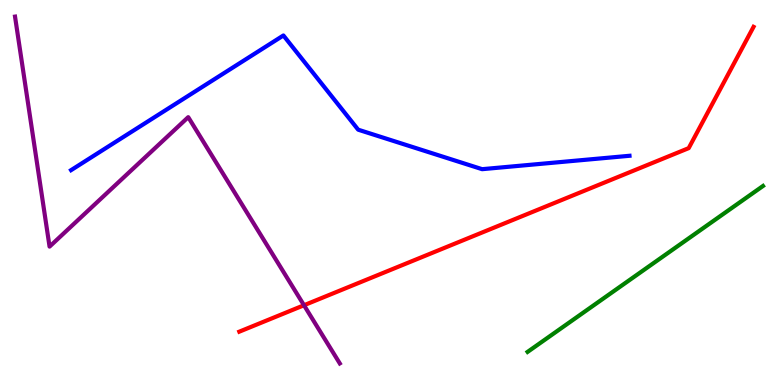[{'lines': ['blue', 'red'], 'intersections': []}, {'lines': ['green', 'red'], 'intersections': []}, {'lines': ['purple', 'red'], 'intersections': [{'x': 3.92, 'y': 2.07}]}, {'lines': ['blue', 'green'], 'intersections': []}, {'lines': ['blue', 'purple'], 'intersections': []}, {'lines': ['green', 'purple'], 'intersections': []}]